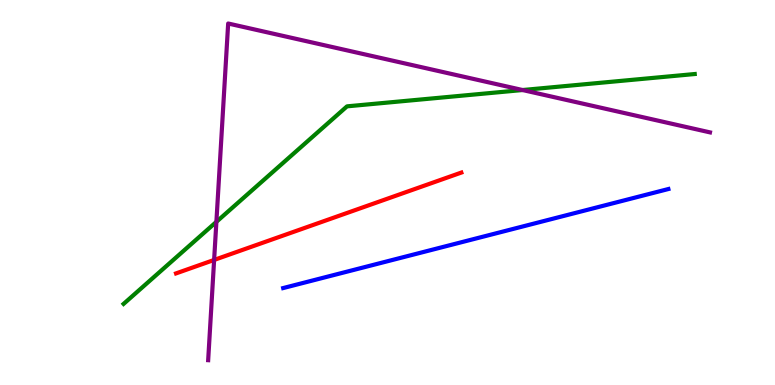[{'lines': ['blue', 'red'], 'intersections': []}, {'lines': ['green', 'red'], 'intersections': []}, {'lines': ['purple', 'red'], 'intersections': [{'x': 2.76, 'y': 3.25}]}, {'lines': ['blue', 'green'], 'intersections': []}, {'lines': ['blue', 'purple'], 'intersections': []}, {'lines': ['green', 'purple'], 'intersections': [{'x': 2.79, 'y': 4.24}, {'x': 6.74, 'y': 7.66}]}]